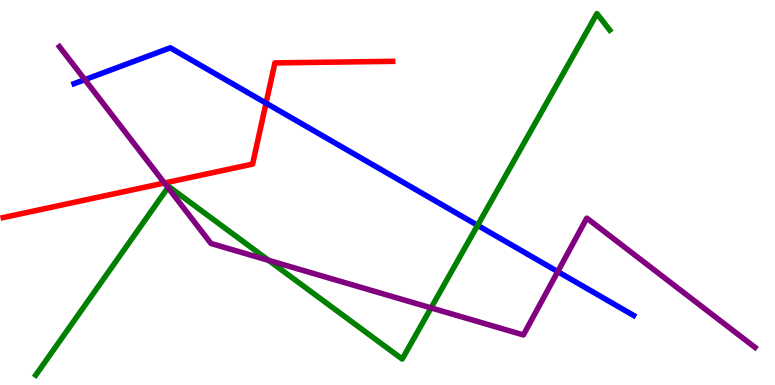[{'lines': ['blue', 'red'], 'intersections': [{'x': 3.43, 'y': 7.32}]}, {'lines': ['green', 'red'], 'intersections': []}, {'lines': ['purple', 'red'], 'intersections': [{'x': 2.12, 'y': 5.25}]}, {'lines': ['blue', 'green'], 'intersections': [{'x': 6.16, 'y': 4.15}]}, {'lines': ['blue', 'purple'], 'intersections': [{'x': 1.09, 'y': 7.93}, {'x': 7.2, 'y': 2.94}]}, {'lines': ['green', 'purple'], 'intersections': [{'x': 2.17, 'y': 5.13}, {'x': 3.47, 'y': 3.24}, {'x': 5.56, 'y': 2.0}]}]